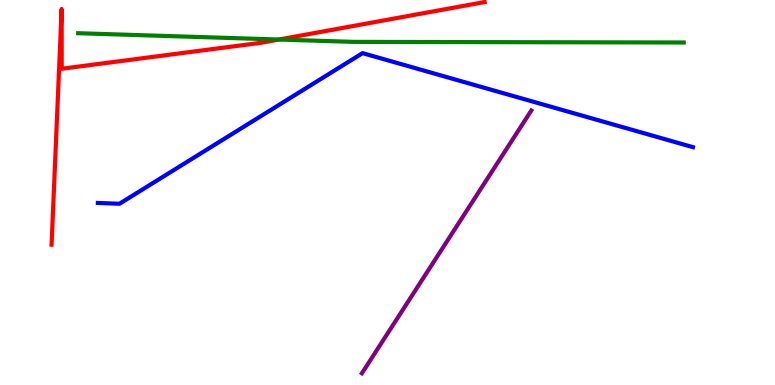[{'lines': ['blue', 'red'], 'intersections': []}, {'lines': ['green', 'red'], 'intersections': [{'x': 3.6, 'y': 8.97}]}, {'lines': ['purple', 'red'], 'intersections': []}, {'lines': ['blue', 'green'], 'intersections': []}, {'lines': ['blue', 'purple'], 'intersections': []}, {'lines': ['green', 'purple'], 'intersections': []}]